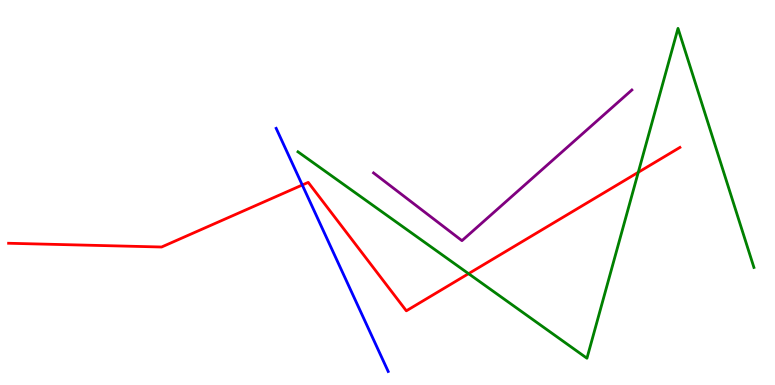[{'lines': ['blue', 'red'], 'intersections': [{'x': 3.9, 'y': 5.19}]}, {'lines': ['green', 'red'], 'intersections': [{'x': 6.05, 'y': 2.89}, {'x': 8.24, 'y': 5.52}]}, {'lines': ['purple', 'red'], 'intersections': []}, {'lines': ['blue', 'green'], 'intersections': []}, {'lines': ['blue', 'purple'], 'intersections': []}, {'lines': ['green', 'purple'], 'intersections': []}]